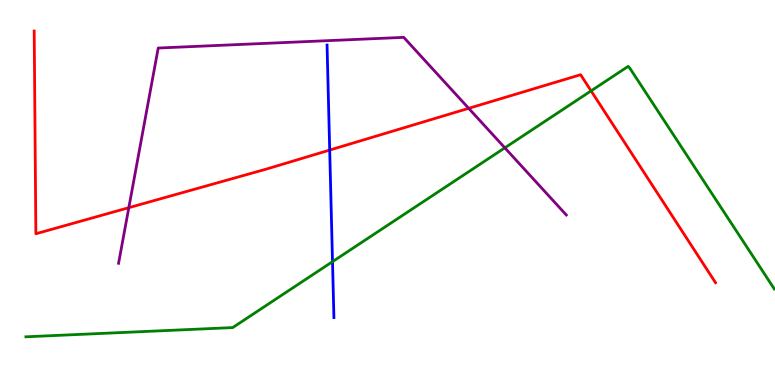[{'lines': ['blue', 'red'], 'intersections': [{'x': 4.25, 'y': 6.1}]}, {'lines': ['green', 'red'], 'intersections': [{'x': 7.63, 'y': 7.64}]}, {'lines': ['purple', 'red'], 'intersections': [{'x': 1.66, 'y': 4.61}, {'x': 6.05, 'y': 7.19}]}, {'lines': ['blue', 'green'], 'intersections': [{'x': 4.29, 'y': 3.2}]}, {'lines': ['blue', 'purple'], 'intersections': []}, {'lines': ['green', 'purple'], 'intersections': [{'x': 6.51, 'y': 6.16}]}]